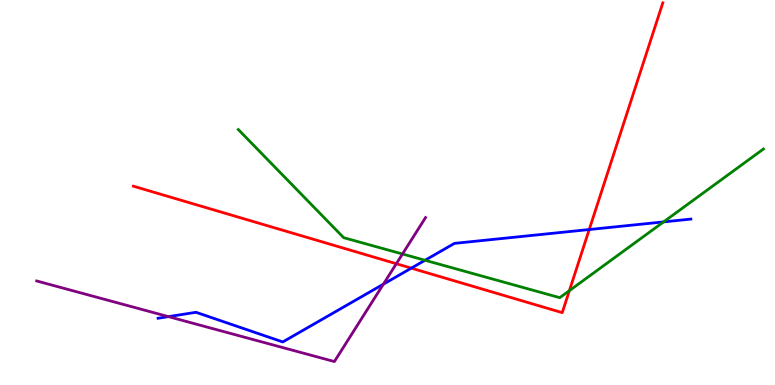[{'lines': ['blue', 'red'], 'intersections': [{'x': 5.31, 'y': 3.04}, {'x': 7.6, 'y': 4.04}]}, {'lines': ['green', 'red'], 'intersections': [{'x': 7.35, 'y': 2.45}]}, {'lines': ['purple', 'red'], 'intersections': [{'x': 5.11, 'y': 3.15}]}, {'lines': ['blue', 'green'], 'intersections': [{'x': 5.48, 'y': 3.24}, {'x': 8.56, 'y': 4.24}]}, {'lines': ['blue', 'purple'], 'intersections': [{'x': 2.17, 'y': 1.78}, {'x': 4.95, 'y': 2.62}]}, {'lines': ['green', 'purple'], 'intersections': [{'x': 5.19, 'y': 3.4}]}]